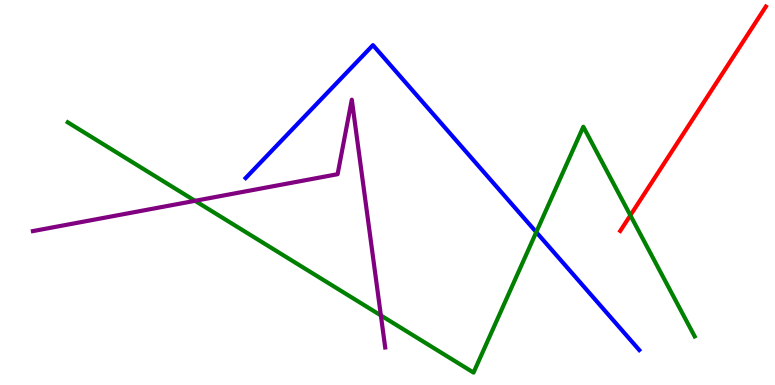[{'lines': ['blue', 'red'], 'intersections': []}, {'lines': ['green', 'red'], 'intersections': [{'x': 8.13, 'y': 4.41}]}, {'lines': ['purple', 'red'], 'intersections': []}, {'lines': ['blue', 'green'], 'intersections': [{'x': 6.92, 'y': 3.97}]}, {'lines': ['blue', 'purple'], 'intersections': []}, {'lines': ['green', 'purple'], 'intersections': [{'x': 2.52, 'y': 4.78}, {'x': 4.91, 'y': 1.81}]}]